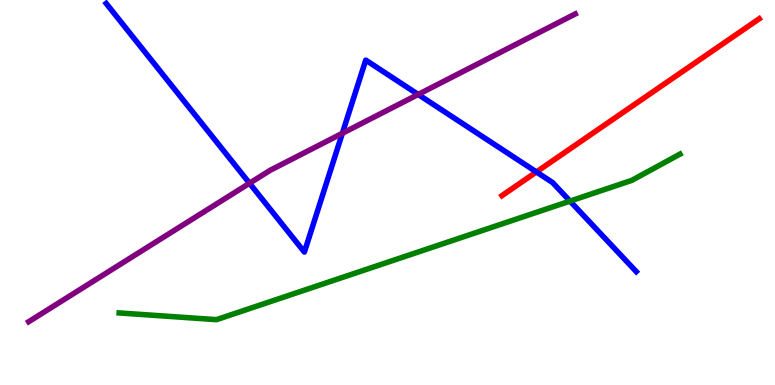[{'lines': ['blue', 'red'], 'intersections': [{'x': 6.92, 'y': 5.53}]}, {'lines': ['green', 'red'], 'intersections': []}, {'lines': ['purple', 'red'], 'intersections': []}, {'lines': ['blue', 'green'], 'intersections': [{'x': 7.36, 'y': 4.78}]}, {'lines': ['blue', 'purple'], 'intersections': [{'x': 3.22, 'y': 5.24}, {'x': 4.42, 'y': 6.54}, {'x': 5.4, 'y': 7.55}]}, {'lines': ['green', 'purple'], 'intersections': []}]